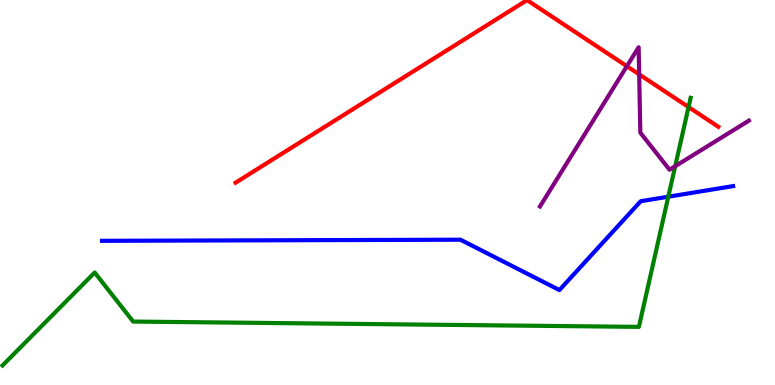[{'lines': ['blue', 'red'], 'intersections': []}, {'lines': ['green', 'red'], 'intersections': [{'x': 8.88, 'y': 7.22}]}, {'lines': ['purple', 'red'], 'intersections': [{'x': 8.09, 'y': 8.28}, {'x': 8.25, 'y': 8.07}]}, {'lines': ['blue', 'green'], 'intersections': [{'x': 8.62, 'y': 4.89}]}, {'lines': ['blue', 'purple'], 'intersections': []}, {'lines': ['green', 'purple'], 'intersections': [{'x': 8.71, 'y': 5.68}]}]